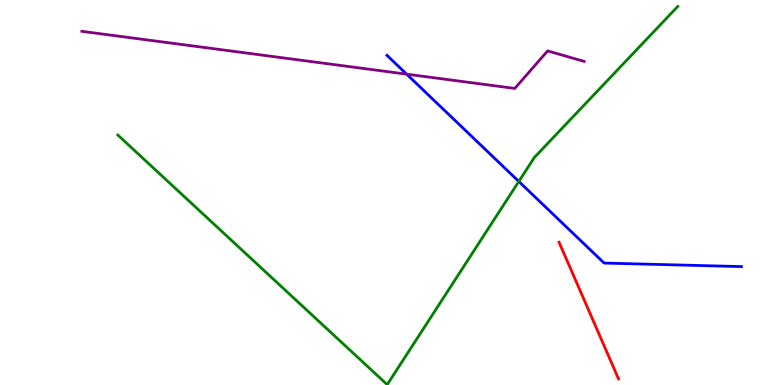[{'lines': ['blue', 'red'], 'intersections': []}, {'lines': ['green', 'red'], 'intersections': []}, {'lines': ['purple', 'red'], 'intersections': []}, {'lines': ['blue', 'green'], 'intersections': [{'x': 6.69, 'y': 5.29}]}, {'lines': ['blue', 'purple'], 'intersections': [{'x': 5.25, 'y': 8.07}]}, {'lines': ['green', 'purple'], 'intersections': []}]